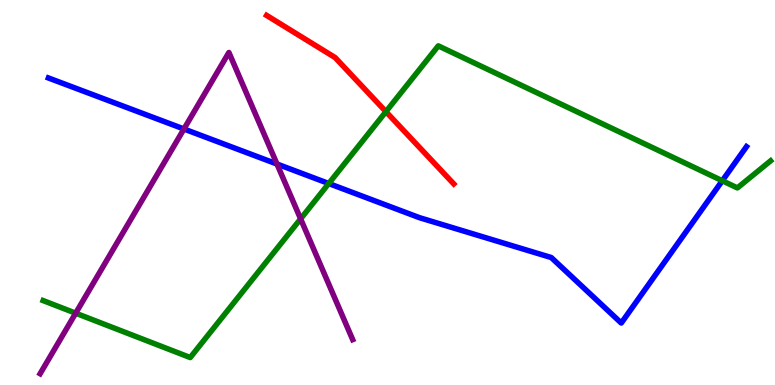[{'lines': ['blue', 'red'], 'intersections': []}, {'lines': ['green', 'red'], 'intersections': [{'x': 4.98, 'y': 7.1}]}, {'lines': ['purple', 'red'], 'intersections': []}, {'lines': ['blue', 'green'], 'intersections': [{'x': 4.24, 'y': 5.23}, {'x': 9.32, 'y': 5.31}]}, {'lines': ['blue', 'purple'], 'intersections': [{'x': 2.37, 'y': 6.65}, {'x': 3.57, 'y': 5.74}]}, {'lines': ['green', 'purple'], 'intersections': [{'x': 0.977, 'y': 1.87}, {'x': 3.88, 'y': 4.32}]}]